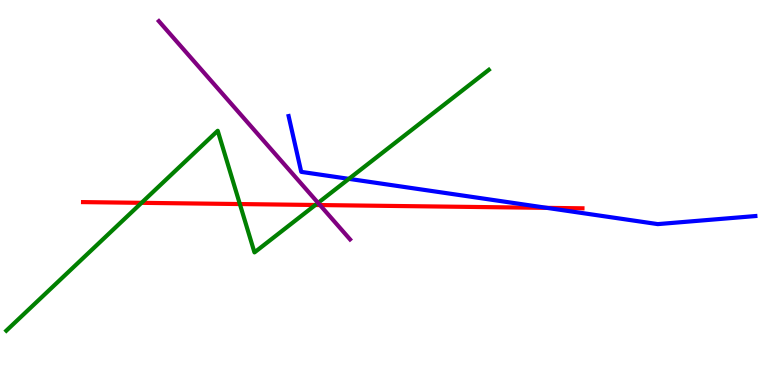[{'lines': ['blue', 'red'], 'intersections': [{'x': 7.06, 'y': 4.6}]}, {'lines': ['green', 'red'], 'intersections': [{'x': 1.83, 'y': 4.73}, {'x': 3.09, 'y': 4.7}, {'x': 4.07, 'y': 4.68}]}, {'lines': ['purple', 'red'], 'intersections': [{'x': 4.13, 'y': 4.67}]}, {'lines': ['blue', 'green'], 'intersections': [{'x': 4.5, 'y': 5.35}]}, {'lines': ['blue', 'purple'], 'intersections': []}, {'lines': ['green', 'purple'], 'intersections': [{'x': 4.1, 'y': 4.73}]}]